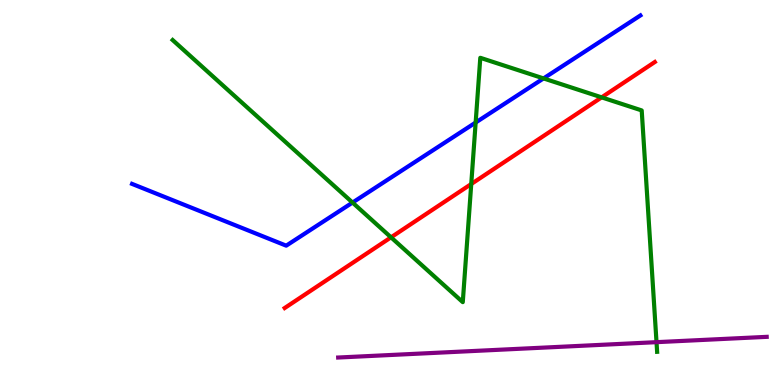[{'lines': ['blue', 'red'], 'intersections': []}, {'lines': ['green', 'red'], 'intersections': [{'x': 5.05, 'y': 3.84}, {'x': 6.08, 'y': 5.22}, {'x': 7.76, 'y': 7.47}]}, {'lines': ['purple', 'red'], 'intersections': []}, {'lines': ['blue', 'green'], 'intersections': [{'x': 4.55, 'y': 4.74}, {'x': 6.14, 'y': 6.82}, {'x': 7.01, 'y': 7.96}]}, {'lines': ['blue', 'purple'], 'intersections': []}, {'lines': ['green', 'purple'], 'intersections': [{'x': 8.47, 'y': 1.11}]}]